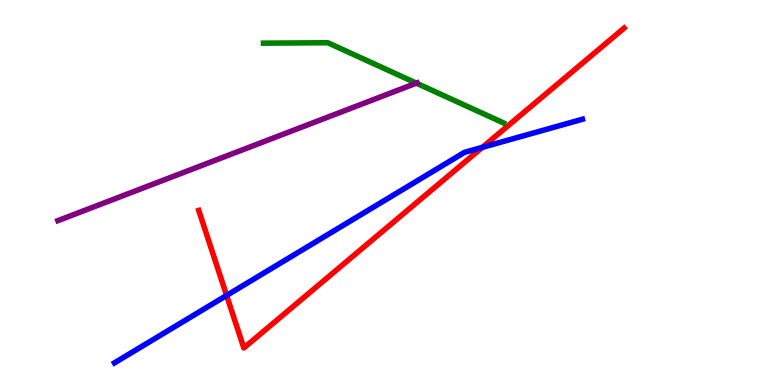[{'lines': ['blue', 'red'], 'intersections': [{'x': 2.92, 'y': 2.33}, {'x': 6.22, 'y': 6.17}]}, {'lines': ['green', 'red'], 'intersections': []}, {'lines': ['purple', 'red'], 'intersections': []}, {'lines': ['blue', 'green'], 'intersections': []}, {'lines': ['blue', 'purple'], 'intersections': []}, {'lines': ['green', 'purple'], 'intersections': [{'x': 5.37, 'y': 7.84}]}]